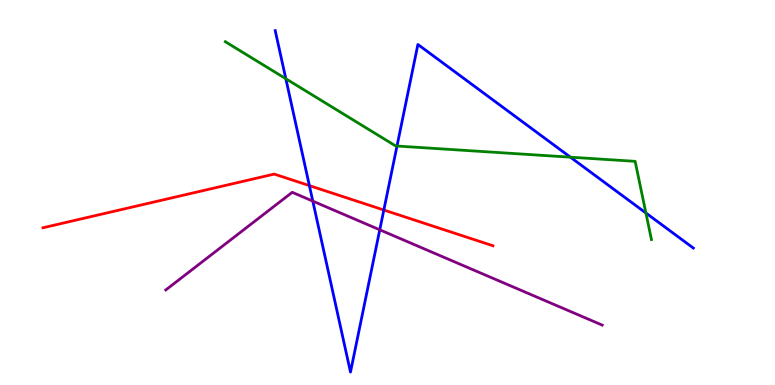[{'lines': ['blue', 'red'], 'intersections': [{'x': 3.99, 'y': 5.18}, {'x': 4.95, 'y': 4.55}]}, {'lines': ['green', 'red'], 'intersections': []}, {'lines': ['purple', 'red'], 'intersections': []}, {'lines': ['blue', 'green'], 'intersections': [{'x': 3.69, 'y': 7.95}, {'x': 5.12, 'y': 6.21}, {'x': 7.36, 'y': 5.92}, {'x': 8.33, 'y': 4.47}]}, {'lines': ['blue', 'purple'], 'intersections': [{'x': 4.04, 'y': 4.78}, {'x': 4.9, 'y': 4.03}]}, {'lines': ['green', 'purple'], 'intersections': []}]